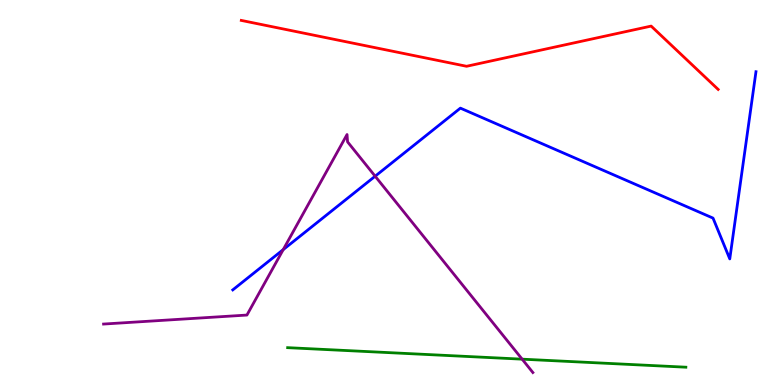[{'lines': ['blue', 'red'], 'intersections': []}, {'lines': ['green', 'red'], 'intersections': []}, {'lines': ['purple', 'red'], 'intersections': []}, {'lines': ['blue', 'green'], 'intersections': []}, {'lines': ['blue', 'purple'], 'intersections': [{'x': 3.65, 'y': 3.52}, {'x': 4.84, 'y': 5.42}]}, {'lines': ['green', 'purple'], 'intersections': [{'x': 6.74, 'y': 0.671}]}]